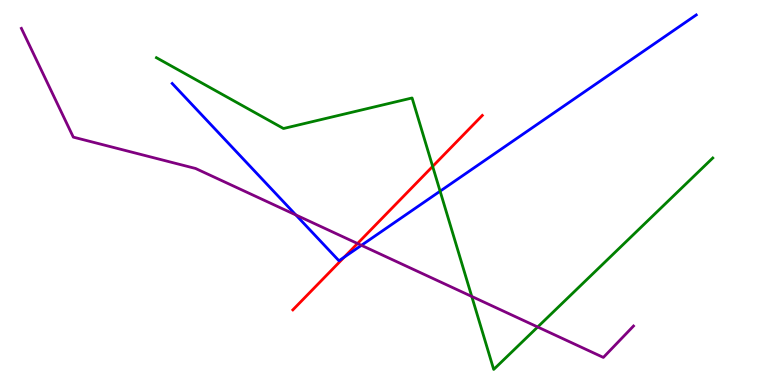[{'lines': ['blue', 'red'], 'intersections': [{'x': 4.44, 'y': 3.32}]}, {'lines': ['green', 'red'], 'intersections': [{'x': 5.58, 'y': 5.68}]}, {'lines': ['purple', 'red'], 'intersections': [{'x': 4.61, 'y': 3.67}]}, {'lines': ['blue', 'green'], 'intersections': [{'x': 5.68, 'y': 5.03}]}, {'lines': ['blue', 'purple'], 'intersections': [{'x': 3.82, 'y': 4.42}, {'x': 4.66, 'y': 3.63}]}, {'lines': ['green', 'purple'], 'intersections': [{'x': 6.09, 'y': 2.3}, {'x': 6.94, 'y': 1.51}]}]